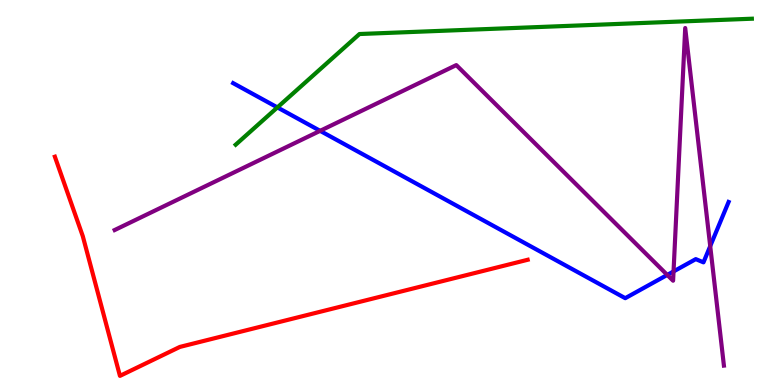[{'lines': ['blue', 'red'], 'intersections': []}, {'lines': ['green', 'red'], 'intersections': []}, {'lines': ['purple', 'red'], 'intersections': []}, {'lines': ['blue', 'green'], 'intersections': [{'x': 3.58, 'y': 7.21}]}, {'lines': ['blue', 'purple'], 'intersections': [{'x': 4.13, 'y': 6.6}, {'x': 8.61, 'y': 2.86}, {'x': 8.69, 'y': 2.95}, {'x': 9.16, 'y': 3.61}]}, {'lines': ['green', 'purple'], 'intersections': []}]